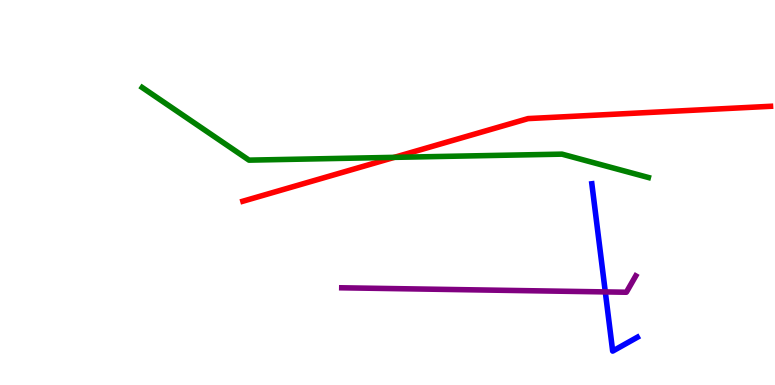[{'lines': ['blue', 'red'], 'intersections': []}, {'lines': ['green', 'red'], 'intersections': [{'x': 5.09, 'y': 5.91}]}, {'lines': ['purple', 'red'], 'intersections': []}, {'lines': ['blue', 'green'], 'intersections': []}, {'lines': ['blue', 'purple'], 'intersections': [{'x': 7.81, 'y': 2.42}]}, {'lines': ['green', 'purple'], 'intersections': []}]